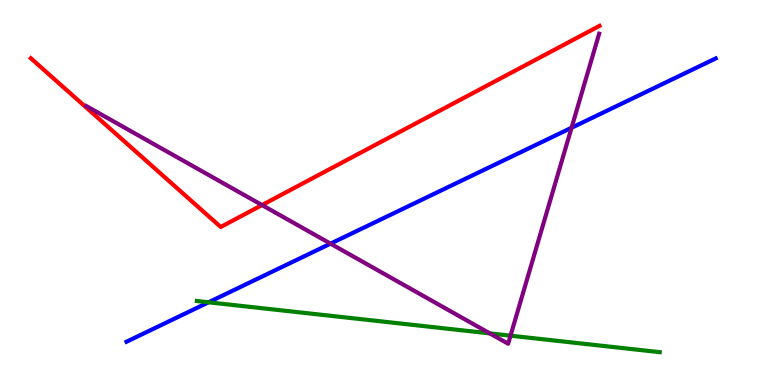[{'lines': ['blue', 'red'], 'intersections': []}, {'lines': ['green', 'red'], 'intersections': []}, {'lines': ['purple', 'red'], 'intersections': [{'x': 3.38, 'y': 4.67}]}, {'lines': ['blue', 'green'], 'intersections': [{'x': 2.69, 'y': 2.15}]}, {'lines': ['blue', 'purple'], 'intersections': [{'x': 4.26, 'y': 3.67}, {'x': 7.37, 'y': 6.68}]}, {'lines': ['green', 'purple'], 'intersections': [{'x': 6.32, 'y': 1.34}, {'x': 6.59, 'y': 1.28}]}]